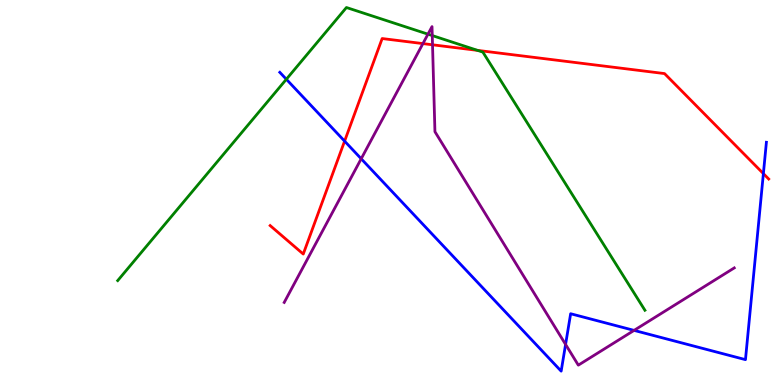[{'lines': ['blue', 'red'], 'intersections': [{'x': 4.45, 'y': 6.33}, {'x': 9.85, 'y': 5.49}]}, {'lines': ['green', 'red'], 'intersections': [{'x': 6.16, 'y': 8.69}]}, {'lines': ['purple', 'red'], 'intersections': [{'x': 5.46, 'y': 8.87}, {'x': 5.58, 'y': 8.84}]}, {'lines': ['blue', 'green'], 'intersections': [{'x': 3.69, 'y': 7.94}]}, {'lines': ['blue', 'purple'], 'intersections': [{'x': 4.66, 'y': 5.88}, {'x': 7.3, 'y': 1.05}, {'x': 8.18, 'y': 1.42}]}, {'lines': ['green', 'purple'], 'intersections': [{'x': 5.52, 'y': 9.11}, {'x': 5.58, 'y': 9.08}]}]